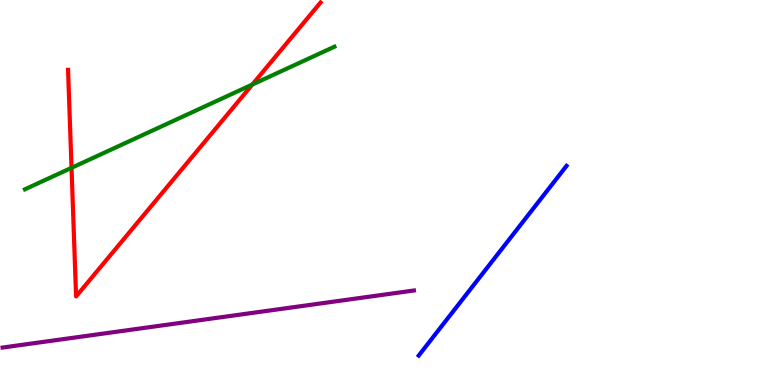[{'lines': ['blue', 'red'], 'intersections': []}, {'lines': ['green', 'red'], 'intersections': [{'x': 0.923, 'y': 5.64}, {'x': 3.26, 'y': 7.8}]}, {'lines': ['purple', 'red'], 'intersections': []}, {'lines': ['blue', 'green'], 'intersections': []}, {'lines': ['blue', 'purple'], 'intersections': []}, {'lines': ['green', 'purple'], 'intersections': []}]